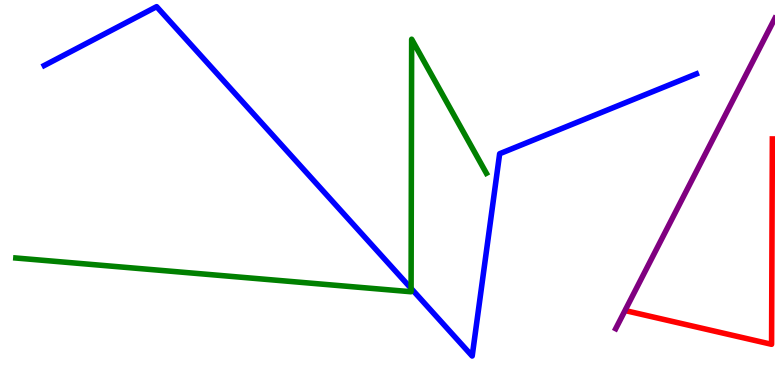[{'lines': ['blue', 'red'], 'intersections': []}, {'lines': ['green', 'red'], 'intersections': []}, {'lines': ['purple', 'red'], 'intersections': []}, {'lines': ['blue', 'green'], 'intersections': [{'x': 5.3, 'y': 2.51}]}, {'lines': ['blue', 'purple'], 'intersections': []}, {'lines': ['green', 'purple'], 'intersections': []}]